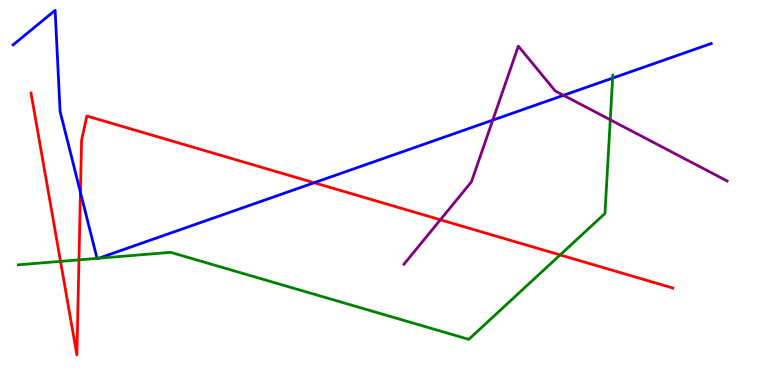[{'lines': ['blue', 'red'], 'intersections': [{'x': 1.04, 'y': 5.0}, {'x': 4.05, 'y': 5.25}]}, {'lines': ['green', 'red'], 'intersections': [{'x': 0.781, 'y': 3.21}, {'x': 1.02, 'y': 3.25}, {'x': 7.23, 'y': 3.38}]}, {'lines': ['purple', 'red'], 'intersections': [{'x': 5.68, 'y': 4.29}]}, {'lines': ['blue', 'green'], 'intersections': [{'x': 1.25, 'y': 3.29}, {'x': 1.28, 'y': 3.29}, {'x': 7.91, 'y': 7.97}]}, {'lines': ['blue', 'purple'], 'intersections': [{'x': 6.36, 'y': 6.88}, {'x': 7.27, 'y': 7.52}]}, {'lines': ['green', 'purple'], 'intersections': [{'x': 7.87, 'y': 6.89}]}]